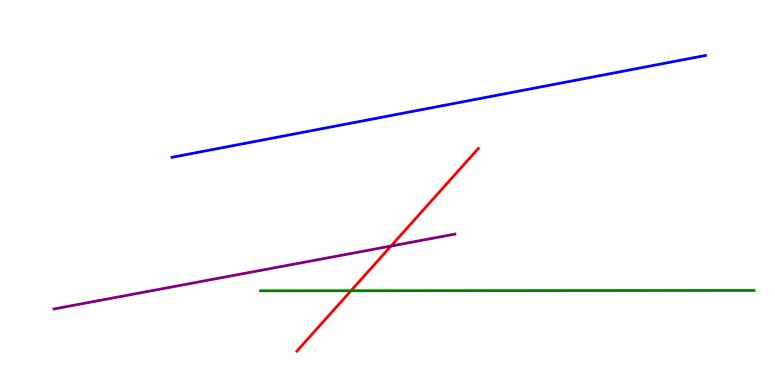[{'lines': ['blue', 'red'], 'intersections': []}, {'lines': ['green', 'red'], 'intersections': [{'x': 4.53, 'y': 2.45}]}, {'lines': ['purple', 'red'], 'intersections': [{'x': 5.05, 'y': 3.61}]}, {'lines': ['blue', 'green'], 'intersections': []}, {'lines': ['blue', 'purple'], 'intersections': []}, {'lines': ['green', 'purple'], 'intersections': []}]